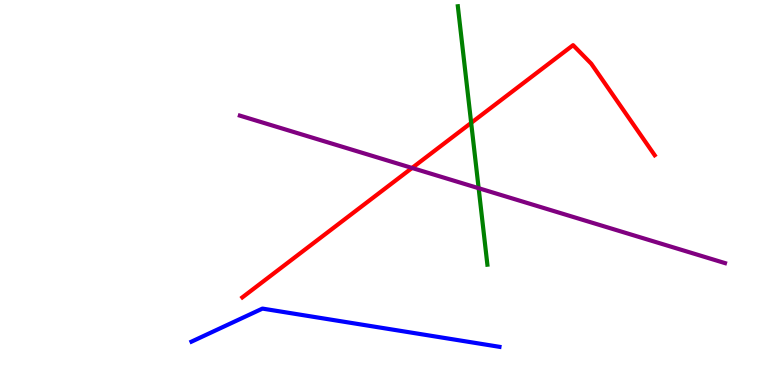[{'lines': ['blue', 'red'], 'intersections': []}, {'lines': ['green', 'red'], 'intersections': [{'x': 6.08, 'y': 6.81}]}, {'lines': ['purple', 'red'], 'intersections': [{'x': 5.32, 'y': 5.64}]}, {'lines': ['blue', 'green'], 'intersections': []}, {'lines': ['blue', 'purple'], 'intersections': []}, {'lines': ['green', 'purple'], 'intersections': [{'x': 6.18, 'y': 5.11}]}]